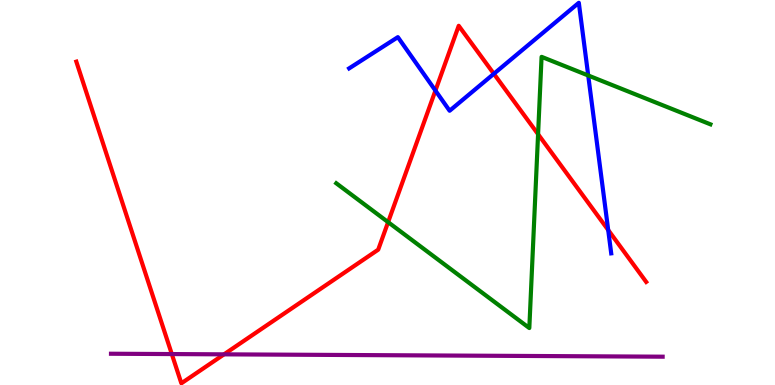[{'lines': ['blue', 'red'], 'intersections': [{'x': 5.62, 'y': 7.65}, {'x': 6.37, 'y': 8.08}, {'x': 7.85, 'y': 4.03}]}, {'lines': ['green', 'red'], 'intersections': [{'x': 5.01, 'y': 4.23}, {'x': 6.94, 'y': 6.51}]}, {'lines': ['purple', 'red'], 'intersections': [{'x': 2.22, 'y': 0.803}, {'x': 2.89, 'y': 0.796}]}, {'lines': ['blue', 'green'], 'intersections': [{'x': 7.59, 'y': 8.04}]}, {'lines': ['blue', 'purple'], 'intersections': []}, {'lines': ['green', 'purple'], 'intersections': []}]